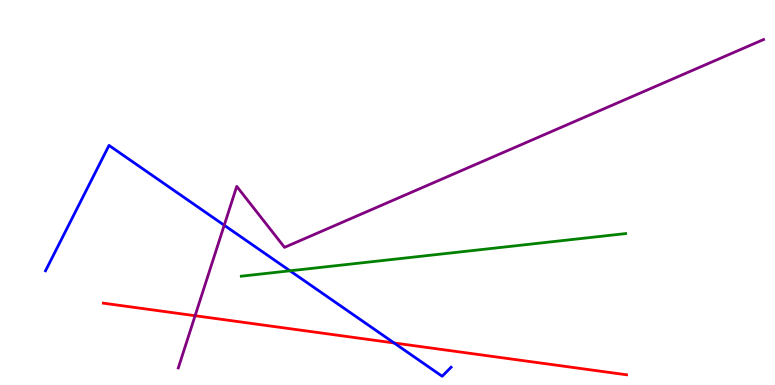[{'lines': ['blue', 'red'], 'intersections': [{'x': 5.09, 'y': 1.09}]}, {'lines': ['green', 'red'], 'intersections': []}, {'lines': ['purple', 'red'], 'intersections': [{'x': 2.52, 'y': 1.8}]}, {'lines': ['blue', 'green'], 'intersections': [{'x': 3.74, 'y': 2.97}]}, {'lines': ['blue', 'purple'], 'intersections': [{'x': 2.89, 'y': 4.15}]}, {'lines': ['green', 'purple'], 'intersections': []}]